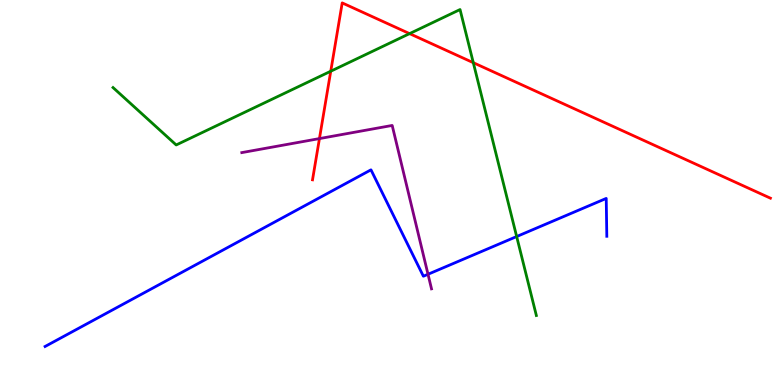[{'lines': ['blue', 'red'], 'intersections': []}, {'lines': ['green', 'red'], 'intersections': [{'x': 4.27, 'y': 8.15}, {'x': 5.28, 'y': 9.13}, {'x': 6.11, 'y': 8.37}]}, {'lines': ['purple', 'red'], 'intersections': [{'x': 4.12, 'y': 6.4}]}, {'lines': ['blue', 'green'], 'intersections': [{'x': 6.67, 'y': 3.86}]}, {'lines': ['blue', 'purple'], 'intersections': [{'x': 5.52, 'y': 2.88}]}, {'lines': ['green', 'purple'], 'intersections': []}]